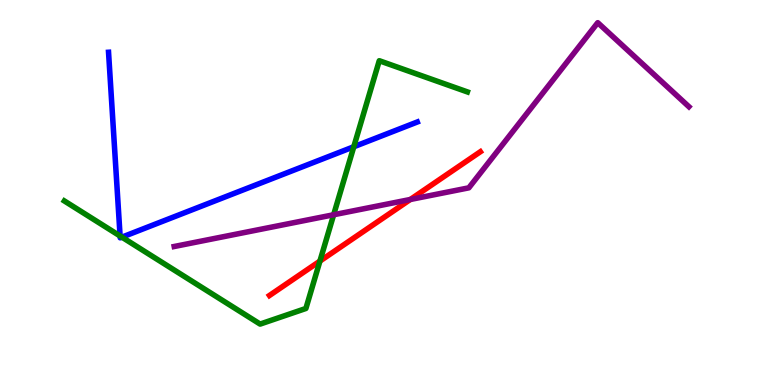[{'lines': ['blue', 'red'], 'intersections': []}, {'lines': ['green', 'red'], 'intersections': [{'x': 4.13, 'y': 3.22}]}, {'lines': ['purple', 'red'], 'intersections': [{'x': 5.29, 'y': 4.82}]}, {'lines': ['blue', 'green'], 'intersections': [{'x': 1.55, 'y': 3.87}, {'x': 1.57, 'y': 3.84}, {'x': 4.57, 'y': 6.19}]}, {'lines': ['blue', 'purple'], 'intersections': []}, {'lines': ['green', 'purple'], 'intersections': [{'x': 4.31, 'y': 4.42}]}]